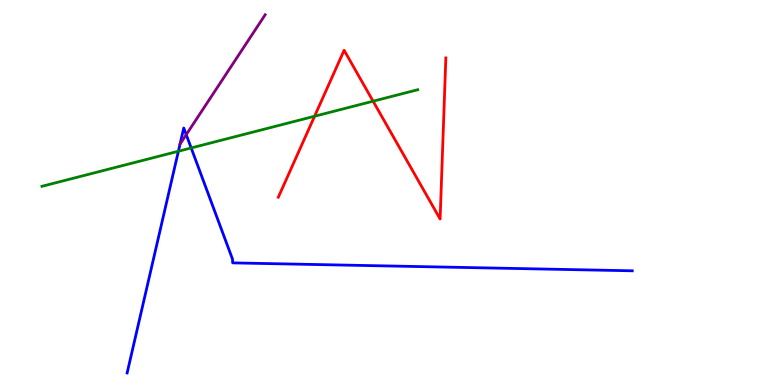[{'lines': ['blue', 'red'], 'intersections': []}, {'lines': ['green', 'red'], 'intersections': [{'x': 4.06, 'y': 6.98}, {'x': 4.81, 'y': 7.37}]}, {'lines': ['purple', 'red'], 'intersections': []}, {'lines': ['blue', 'green'], 'intersections': [{'x': 2.3, 'y': 6.07}, {'x': 2.47, 'y': 6.16}]}, {'lines': ['blue', 'purple'], 'intersections': [{'x': 2.4, 'y': 6.5}]}, {'lines': ['green', 'purple'], 'intersections': []}]